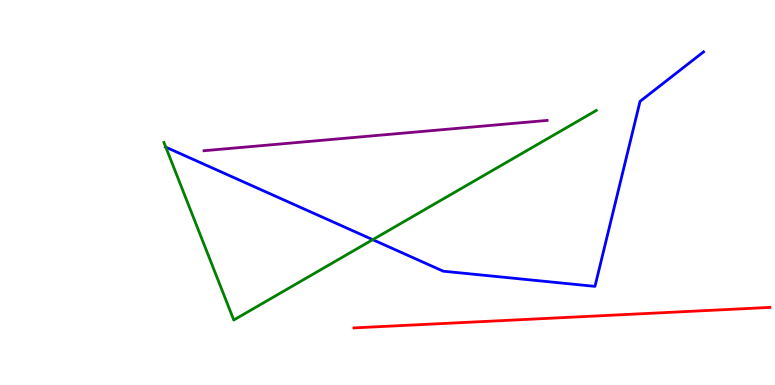[{'lines': ['blue', 'red'], 'intersections': []}, {'lines': ['green', 'red'], 'intersections': []}, {'lines': ['purple', 'red'], 'intersections': []}, {'lines': ['blue', 'green'], 'intersections': [{'x': 2.14, 'y': 6.18}, {'x': 4.81, 'y': 3.77}]}, {'lines': ['blue', 'purple'], 'intersections': []}, {'lines': ['green', 'purple'], 'intersections': []}]